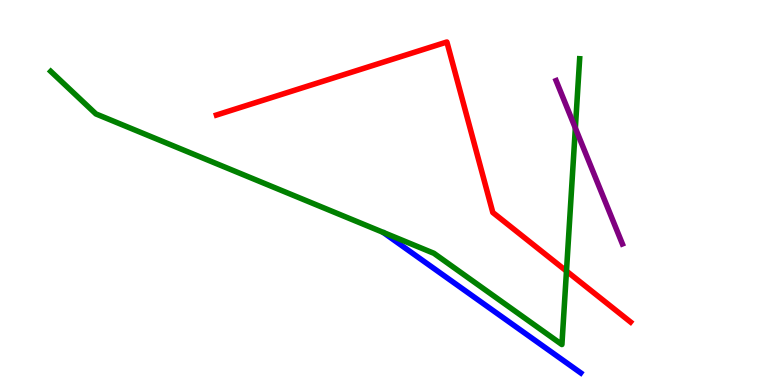[{'lines': ['blue', 'red'], 'intersections': []}, {'lines': ['green', 'red'], 'intersections': [{'x': 7.31, 'y': 2.96}]}, {'lines': ['purple', 'red'], 'intersections': []}, {'lines': ['blue', 'green'], 'intersections': []}, {'lines': ['blue', 'purple'], 'intersections': []}, {'lines': ['green', 'purple'], 'intersections': [{'x': 7.42, 'y': 6.67}]}]